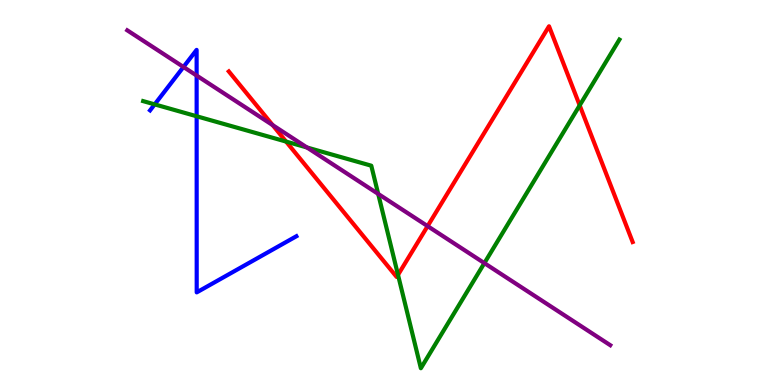[{'lines': ['blue', 'red'], 'intersections': []}, {'lines': ['green', 'red'], 'intersections': [{'x': 3.69, 'y': 6.32}, {'x': 5.14, 'y': 2.86}, {'x': 7.48, 'y': 7.26}]}, {'lines': ['purple', 'red'], 'intersections': [{'x': 3.52, 'y': 6.75}, {'x': 5.52, 'y': 4.13}]}, {'lines': ['blue', 'green'], 'intersections': [{'x': 2.0, 'y': 7.29}, {'x': 2.54, 'y': 6.98}]}, {'lines': ['blue', 'purple'], 'intersections': [{'x': 2.37, 'y': 8.26}, {'x': 2.54, 'y': 8.04}]}, {'lines': ['green', 'purple'], 'intersections': [{'x': 3.96, 'y': 6.17}, {'x': 4.88, 'y': 4.96}, {'x': 6.25, 'y': 3.17}]}]